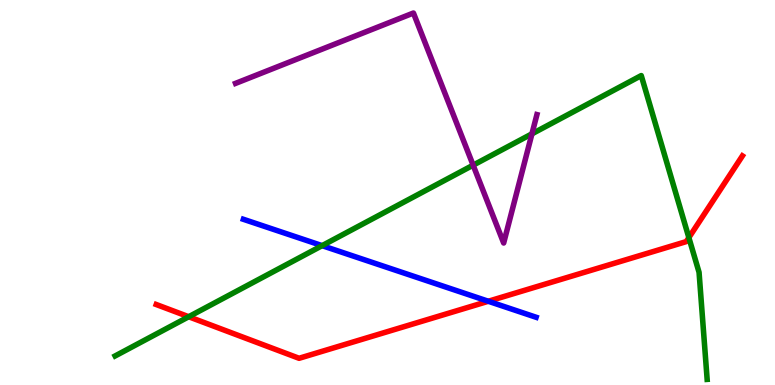[{'lines': ['blue', 'red'], 'intersections': [{'x': 6.3, 'y': 2.18}]}, {'lines': ['green', 'red'], 'intersections': [{'x': 2.43, 'y': 1.77}, {'x': 8.89, 'y': 3.83}]}, {'lines': ['purple', 'red'], 'intersections': []}, {'lines': ['blue', 'green'], 'intersections': [{'x': 4.16, 'y': 3.62}]}, {'lines': ['blue', 'purple'], 'intersections': []}, {'lines': ['green', 'purple'], 'intersections': [{'x': 6.1, 'y': 5.71}, {'x': 6.86, 'y': 6.52}]}]